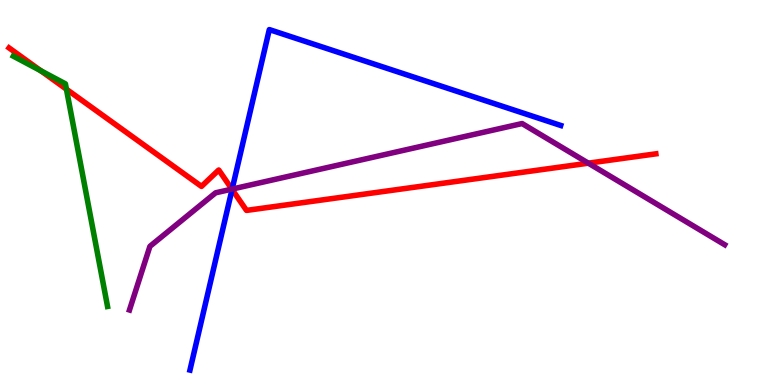[{'lines': ['blue', 'red'], 'intersections': [{'x': 2.99, 'y': 5.08}]}, {'lines': ['green', 'red'], 'intersections': [{'x': 0.526, 'y': 8.16}, {'x': 0.857, 'y': 7.68}]}, {'lines': ['purple', 'red'], 'intersections': [{'x': 2.99, 'y': 5.09}, {'x': 7.59, 'y': 5.76}]}, {'lines': ['blue', 'green'], 'intersections': []}, {'lines': ['blue', 'purple'], 'intersections': [{'x': 3.0, 'y': 5.09}]}, {'lines': ['green', 'purple'], 'intersections': []}]